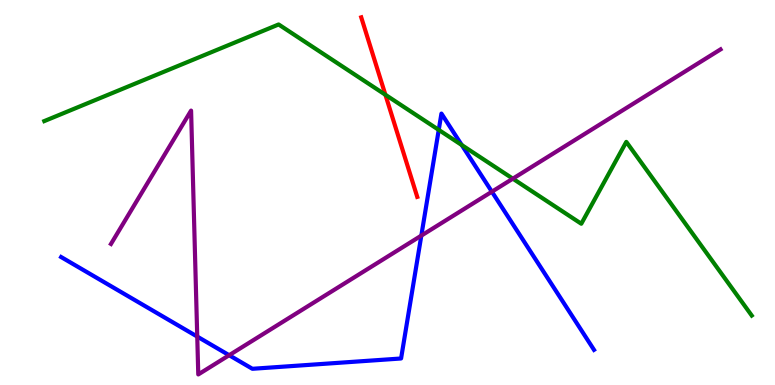[{'lines': ['blue', 'red'], 'intersections': []}, {'lines': ['green', 'red'], 'intersections': [{'x': 4.97, 'y': 7.54}]}, {'lines': ['purple', 'red'], 'intersections': []}, {'lines': ['blue', 'green'], 'intersections': [{'x': 5.66, 'y': 6.63}, {'x': 5.96, 'y': 6.23}]}, {'lines': ['blue', 'purple'], 'intersections': [{'x': 2.55, 'y': 1.26}, {'x': 2.96, 'y': 0.774}, {'x': 5.44, 'y': 3.88}, {'x': 6.35, 'y': 5.02}]}, {'lines': ['green', 'purple'], 'intersections': [{'x': 6.62, 'y': 5.36}]}]